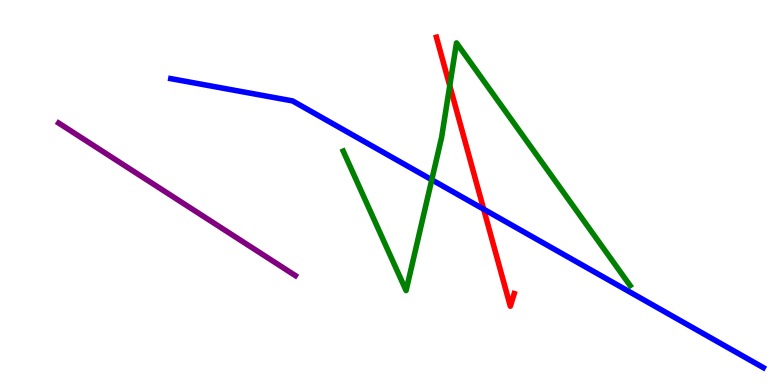[{'lines': ['blue', 'red'], 'intersections': [{'x': 6.24, 'y': 4.57}]}, {'lines': ['green', 'red'], 'intersections': [{'x': 5.8, 'y': 7.77}]}, {'lines': ['purple', 'red'], 'intersections': []}, {'lines': ['blue', 'green'], 'intersections': [{'x': 5.57, 'y': 5.33}]}, {'lines': ['blue', 'purple'], 'intersections': []}, {'lines': ['green', 'purple'], 'intersections': []}]